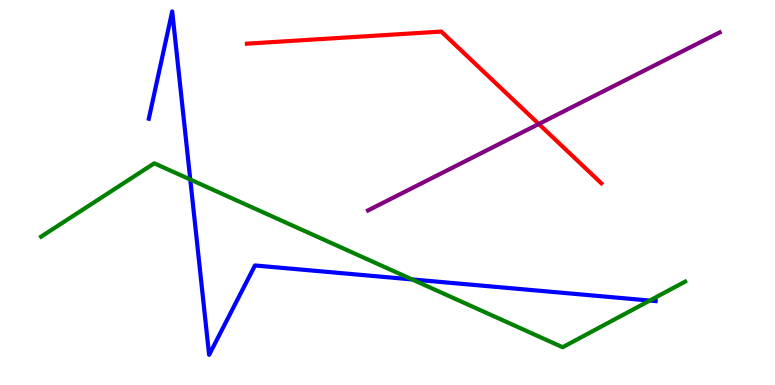[{'lines': ['blue', 'red'], 'intersections': []}, {'lines': ['green', 'red'], 'intersections': []}, {'lines': ['purple', 'red'], 'intersections': [{'x': 6.95, 'y': 6.78}]}, {'lines': ['blue', 'green'], 'intersections': [{'x': 2.46, 'y': 5.34}, {'x': 5.32, 'y': 2.74}, {'x': 8.38, 'y': 2.19}]}, {'lines': ['blue', 'purple'], 'intersections': []}, {'lines': ['green', 'purple'], 'intersections': []}]